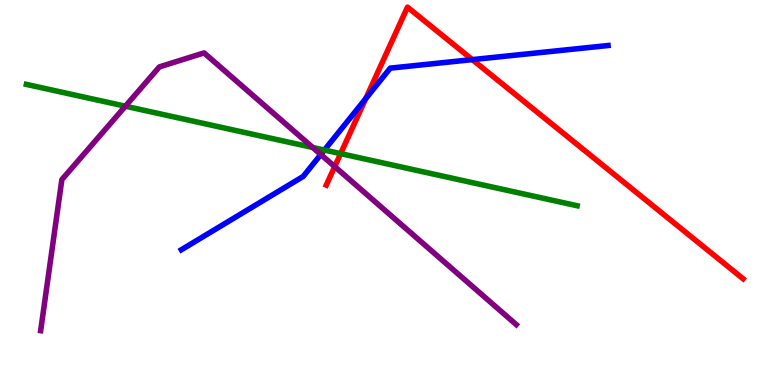[{'lines': ['blue', 'red'], 'intersections': [{'x': 4.72, 'y': 7.44}, {'x': 6.09, 'y': 8.45}]}, {'lines': ['green', 'red'], 'intersections': [{'x': 4.4, 'y': 6.01}]}, {'lines': ['purple', 'red'], 'intersections': [{'x': 4.32, 'y': 5.67}]}, {'lines': ['blue', 'green'], 'intersections': [{'x': 4.19, 'y': 6.1}]}, {'lines': ['blue', 'purple'], 'intersections': [{'x': 4.14, 'y': 5.99}]}, {'lines': ['green', 'purple'], 'intersections': [{'x': 1.62, 'y': 7.24}, {'x': 4.04, 'y': 6.17}]}]